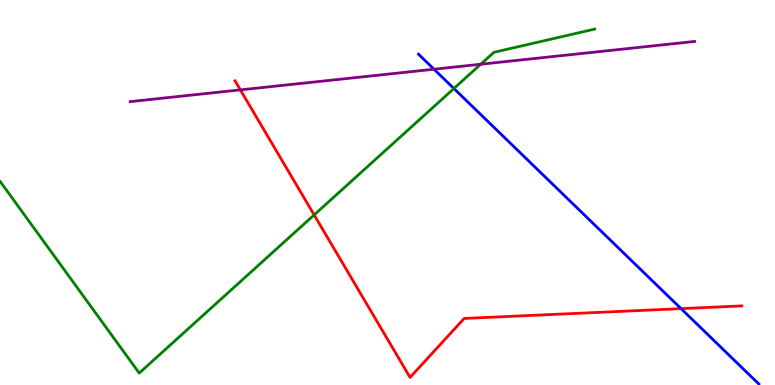[{'lines': ['blue', 'red'], 'intersections': [{'x': 8.79, 'y': 1.98}]}, {'lines': ['green', 'red'], 'intersections': [{'x': 4.05, 'y': 4.42}]}, {'lines': ['purple', 'red'], 'intersections': [{'x': 3.1, 'y': 7.67}]}, {'lines': ['blue', 'green'], 'intersections': [{'x': 5.86, 'y': 7.7}]}, {'lines': ['blue', 'purple'], 'intersections': [{'x': 5.6, 'y': 8.2}]}, {'lines': ['green', 'purple'], 'intersections': [{'x': 6.2, 'y': 8.33}]}]